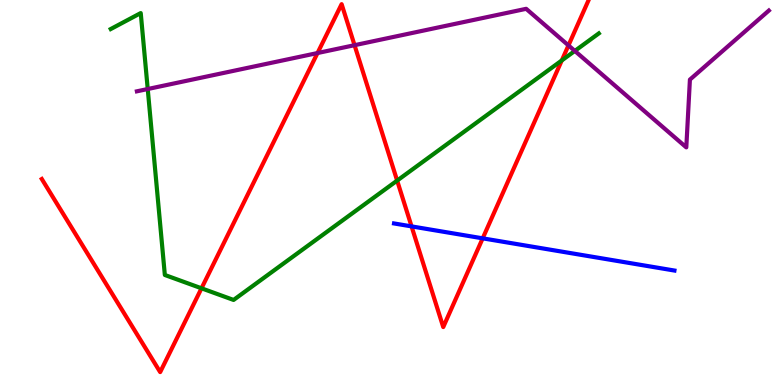[{'lines': ['blue', 'red'], 'intersections': [{'x': 5.31, 'y': 4.12}, {'x': 6.23, 'y': 3.81}]}, {'lines': ['green', 'red'], 'intersections': [{'x': 2.6, 'y': 2.51}, {'x': 5.12, 'y': 5.31}, {'x': 7.25, 'y': 8.43}]}, {'lines': ['purple', 'red'], 'intersections': [{'x': 4.1, 'y': 8.62}, {'x': 4.57, 'y': 8.83}, {'x': 7.33, 'y': 8.82}]}, {'lines': ['blue', 'green'], 'intersections': []}, {'lines': ['blue', 'purple'], 'intersections': []}, {'lines': ['green', 'purple'], 'intersections': [{'x': 1.91, 'y': 7.69}, {'x': 7.42, 'y': 8.68}]}]